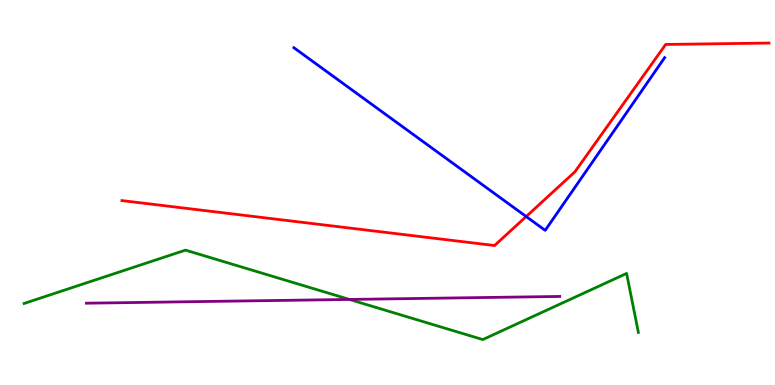[{'lines': ['blue', 'red'], 'intersections': [{'x': 6.79, 'y': 4.38}]}, {'lines': ['green', 'red'], 'intersections': []}, {'lines': ['purple', 'red'], 'intersections': []}, {'lines': ['blue', 'green'], 'intersections': []}, {'lines': ['blue', 'purple'], 'intersections': []}, {'lines': ['green', 'purple'], 'intersections': [{'x': 4.51, 'y': 2.22}]}]